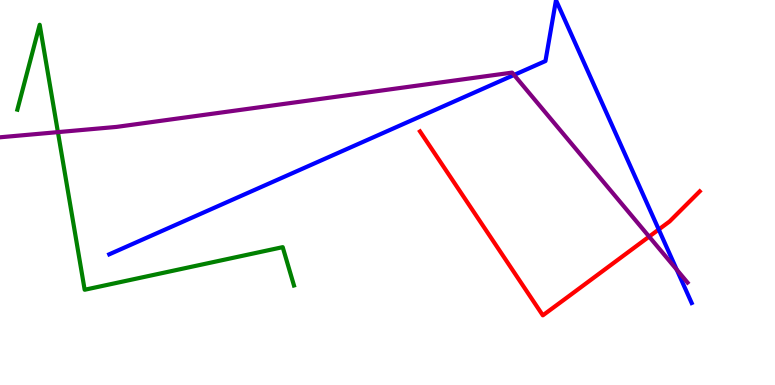[{'lines': ['blue', 'red'], 'intersections': [{'x': 8.5, 'y': 4.04}]}, {'lines': ['green', 'red'], 'intersections': []}, {'lines': ['purple', 'red'], 'intersections': [{'x': 8.38, 'y': 3.85}]}, {'lines': ['blue', 'green'], 'intersections': []}, {'lines': ['blue', 'purple'], 'intersections': [{'x': 6.63, 'y': 8.05}, {'x': 8.73, 'y': 3.0}]}, {'lines': ['green', 'purple'], 'intersections': [{'x': 0.747, 'y': 6.57}]}]